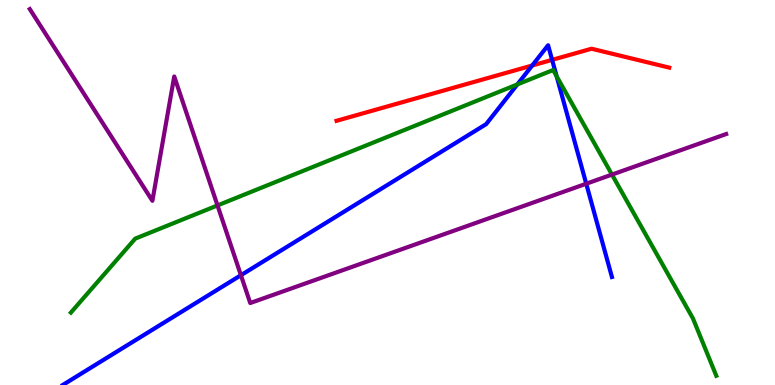[{'lines': ['blue', 'red'], 'intersections': [{'x': 6.87, 'y': 8.3}, {'x': 7.12, 'y': 8.44}]}, {'lines': ['green', 'red'], 'intersections': []}, {'lines': ['purple', 'red'], 'intersections': []}, {'lines': ['blue', 'green'], 'intersections': [{'x': 6.68, 'y': 7.81}, {'x': 7.18, 'y': 8.02}]}, {'lines': ['blue', 'purple'], 'intersections': [{'x': 3.11, 'y': 2.85}, {'x': 7.56, 'y': 5.23}]}, {'lines': ['green', 'purple'], 'intersections': [{'x': 2.81, 'y': 4.66}, {'x': 7.9, 'y': 5.47}]}]